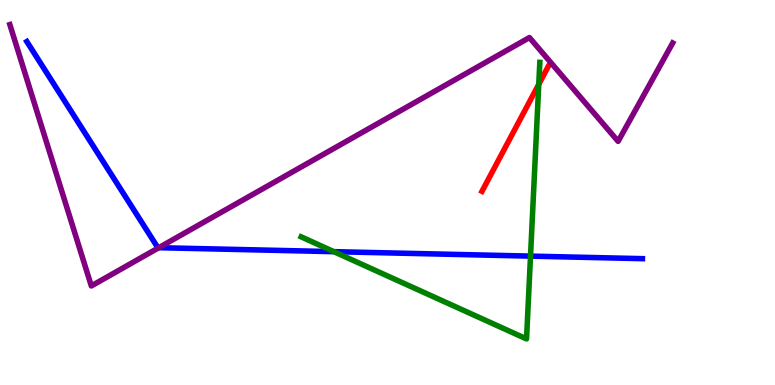[{'lines': ['blue', 'red'], 'intersections': []}, {'lines': ['green', 'red'], 'intersections': [{'x': 6.95, 'y': 7.81}]}, {'lines': ['purple', 'red'], 'intersections': []}, {'lines': ['blue', 'green'], 'intersections': [{'x': 4.31, 'y': 3.46}, {'x': 6.85, 'y': 3.35}]}, {'lines': ['blue', 'purple'], 'intersections': [{'x': 2.05, 'y': 3.57}]}, {'lines': ['green', 'purple'], 'intersections': []}]